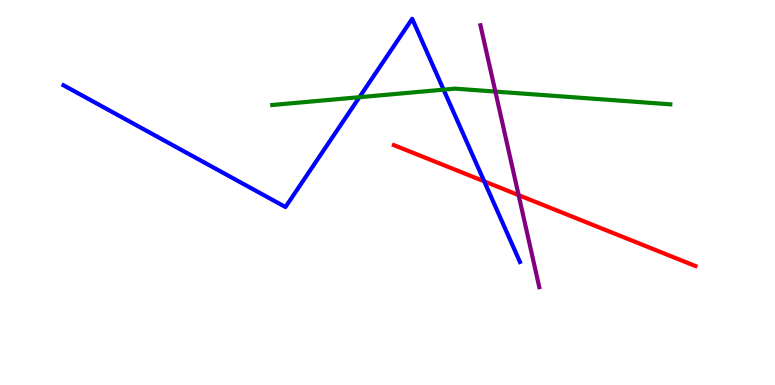[{'lines': ['blue', 'red'], 'intersections': [{'x': 6.25, 'y': 5.29}]}, {'lines': ['green', 'red'], 'intersections': []}, {'lines': ['purple', 'red'], 'intersections': [{'x': 6.69, 'y': 4.93}]}, {'lines': ['blue', 'green'], 'intersections': [{'x': 4.64, 'y': 7.48}, {'x': 5.72, 'y': 7.67}]}, {'lines': ['blue', 'purple'], 'intersections': []}, {'lines': ['green', 'purple'], 'intersections': [{'x': 6.39, 'y': 7.62}]}]